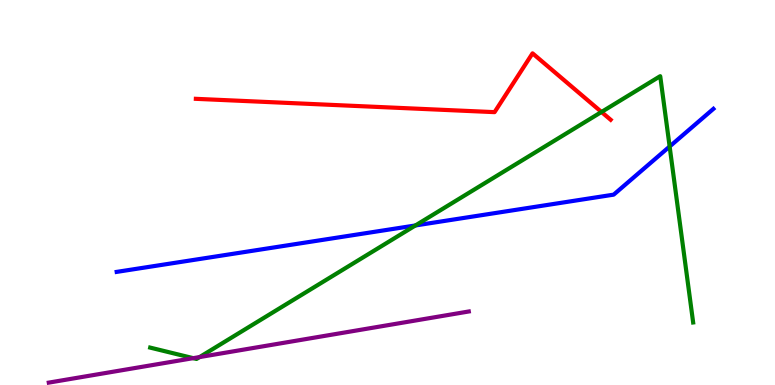[{'lines': ['blue', 'red'], 'intersections': []}, {'lines': ['green', 'red'], 'intersections': [{'x': 7.76, 'y': 7.09}]}, {'lines': ['purple', 'red'], 'intersections': []}, {'lines': ['blue', 'green'], 'intersections': [{'x': 5.36, 'y': 4.14}, {'x': 8.64, 'y': 6.19}]}, {'lines': ['blue', 'purple'], 'intersections': []}, {'lines': ['green', 'purple'], 'intersections': [{'x': 2.49, 'y': 0.697}, {'x': 2.58, 'y': 0.725}]}]